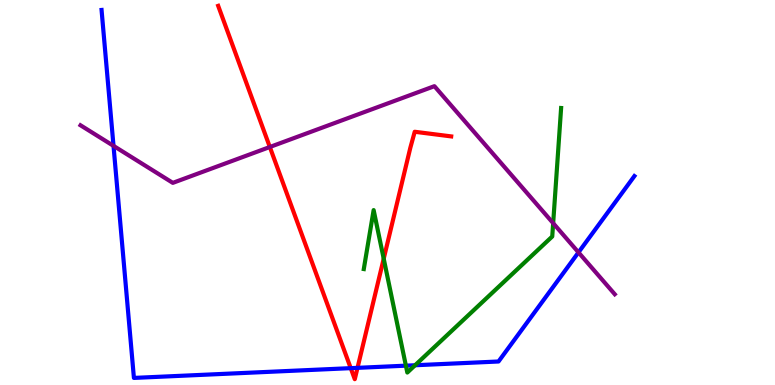[{'lines': ['blue', 'red'], 'intersections': [{'x': 4.53, 'y': 0.438}, {'x': 4.61, 'y': 0.446}]}, {'lines': ['green', 'red'], 'intersections': [{'x': 4.95, 'y': 3.28}]}, {'lines': ['purple', 'red'], 'intersections': [{'x': 3.48, 'y': 6.18}]}, {'lines': ['blue', 'green'], 'intersections': [{'x': 5.24, 'y': 0.502}, {'x': 5.36, 'y': 0.513}]}, {'lines': ['blue', 'purple'], 'intersections': [{'x': 1.46, 'y': 6.21}, {'x': 7.46, 'y': 3.44}]}, {'lines': ['green', 'purple'], 'intersections': [{'x': 7.14, 'y': 4.2}]}]